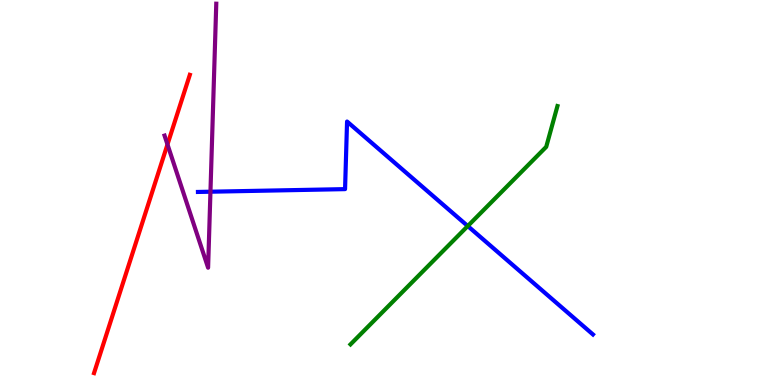[{'lines': ['blue', 'red'], 'intersections': []}, {'lines': ['green', 'red'], 'intersections': []}, {'lines': ['purple', 'red'], 'intersections': [{'x': 2.16, 'y': 6.25}]}, {'lines': ['blue', 'green'], 'intersections': [{'x': 6.04, 'y': 4.13}]}, {'lines': ['blue', 'purple'], 'intersections': [{'x': 2.72, 'y': 5.02}]}, {'lines': ['green', 'purple'], 'intersections': []}]